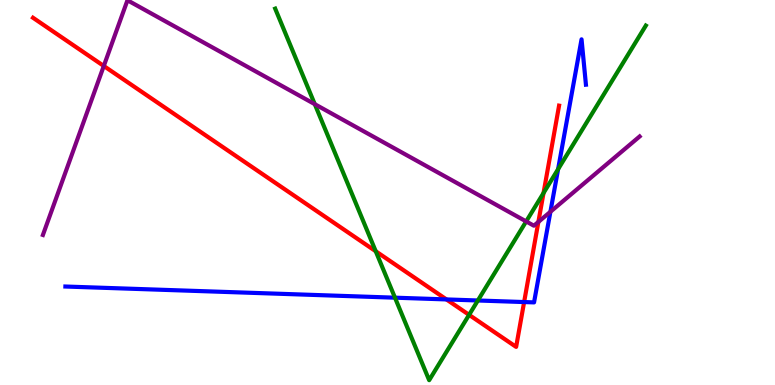[{'lines': ['blue', 'red'], 'intersections': [{'x': 5.76, 'y': 2.22}, {'x': 6.76, 'y': 2.15}]}, {'lines': ['green', 'red'], 'intersections': [{'x': 4.85, 'y': 3.47}, {'x': 6.05, 'y': 1.82}, {'x': 7.01, 'y': 4.99}]}, {'lines': ['purple', 'red'], 'intersections': [{'x': 1.34, 'y': 8.29}, {'x': 6.95, 'y': 4.24}]}, {'lines': ['blue', 'green'], 'intersections': [{'x': 5.1, 'y': 2.27}, {'x': 6.17, 'y': 2.2}, {'x': 7.2, 'y': 5.61}]}, {'lines': ['blue', 'purple'], 'intersections': [{'x': 7.1, 'y': 4.5}]}, {'lines': ['green', 'purple'], 'intersections': [{'x': 4.06, 'y': 7.29}, {'x': 6.79, 'y': 4.25}]}]